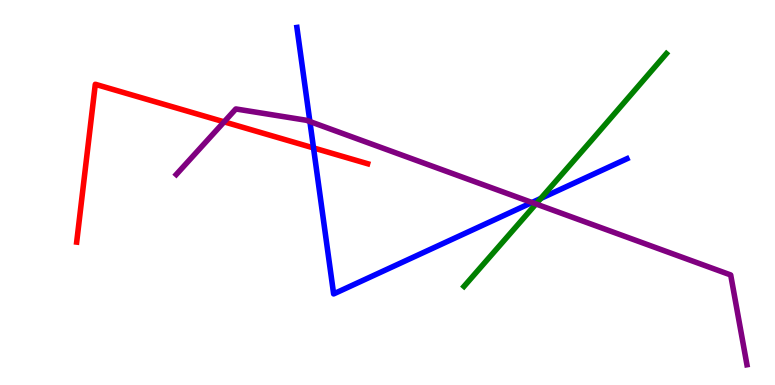[{'lines': ['blue', 'red'], 'intersections': [{'x': 4.05, 'y': 6.16}]}, {'lines': ['green', 'red'], 'intersections': []}, {'lines': ['purple', 'red'], 'intersections': [{'x': 2.89, 'y': 6.83}]}, {'lines': ['blue', 'green'], 'intersections': [{'x': 6.98, 'y': 4.85}]}, {'lines': ['blue', 'purple'], 'intersections': [{'x': 4.0, 'y': 6.84}, {'x': 6.86, 'y': 4.74}]}, {'lines': ['green', 'purple'], 'intersections': [{'x': 6.92, 'y': 4.7}]}]